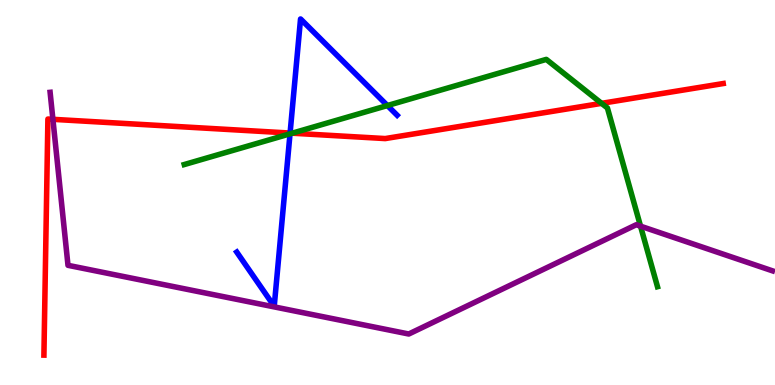[{'lines': ['blue', 'red'], 'intersections': [{'x': 3.74, 'y': 6.54}]}, {'lines': ['green', 'red'], 'intersections': [{'x': 3.77, 'y': 6.54}, {'x': 7.76, 'y': 7.32}]}, {'lines': ['purple', 'red'], 'intersections': [{'x': 0.683, 'y': 6.9}]}, {'lines': ['blue', 'green'], 'intersections': [{'x': 3.74, 'y': 6.52}, {'x': 5.0, 'y': 7.26}]}, {'lines': ['blue', 'purple'], 'intersections': []}, {'lines': ['green', 'purple'], 'intersections': [{'x': 8.26, 'y': 4.13}]}]